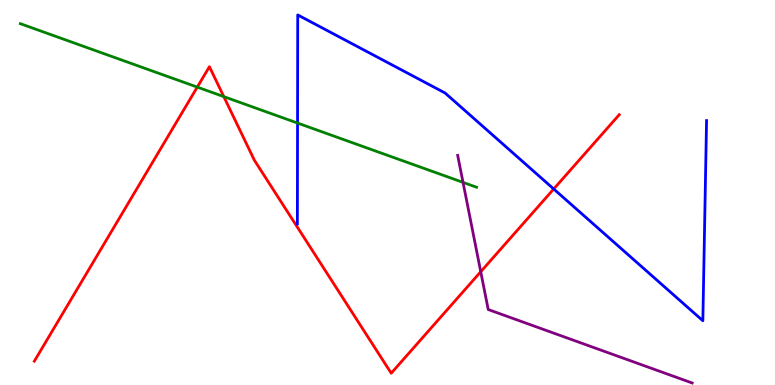[{'lines': ['blue', 'red'], 'intersections': [{'x': 7.14, 'y': 5.09}]}, {'lines': ['green', 'red'], 'intersections': [{'x': 2.55, 'y': 7.74}, {'x': 2.89, 'y': 7.49}]}, {'lines': ['purple', 'red'], 'intersections': [{'x': 6.2, 'y': 2.94}]}, {'lines': ['blue', 'green'], 'intersections': [{'x': 3.84, 'y': 6.8}]}, {'lines': ['blue', 'purple'], 'intersections': []}, {'lines': ['green', 'purple'], 'intersections': [{'x': 5.97, 'y': 5.26}]}]